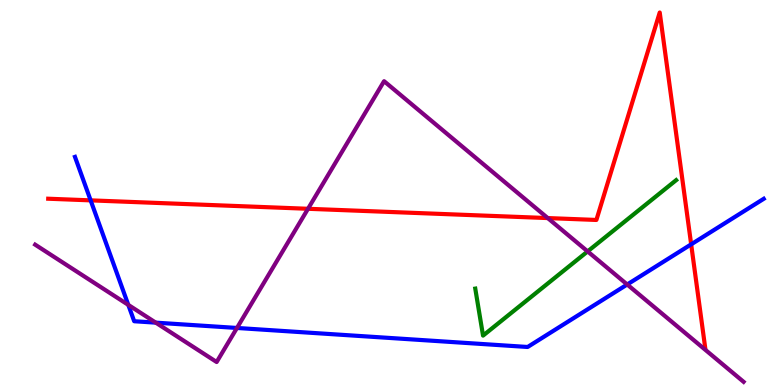[{'lines': ['blue', 'red'], 'intersections': [{'x': 1.17, 'y': 4.8}, {'x': 8.92, 'y': 3.65}]}, {'lines': ['green', 'red'], 'intersections': []}, {'lines': ['purple', 'red'], 'intersections': [{'x': 3.97, 'y': 4.58}, {'x': 7.07, 'y': 4.34}]}, {'lines': ['blue', 'green'], 'intersections': []}, {'lines': ['blue', 'purple'], 'intersections': [{'x': 1.66, 'y': 2.08}, {'x': 2.01, 'y': 1.62}, {'x': 3.06, 'y': 1.48}, {'x': 8.09, 'y': 2.61}]}, {'lines': ['green', 'purple'], 'intersections': [{'x': 7.58, 'y': 3.47}]}]